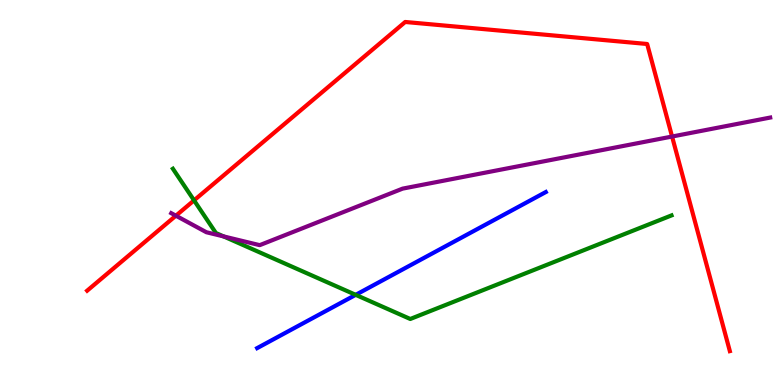[{'lines': ['blue', 'red'], 'intersections': []}, {'lines': ['green', 'red'], 'intersections': [{'x': 2.5, 'y': 4.8}]}, {'lines': ['purple', 'red'], 'intersections': [{'x': 2.27, 'y': 4.4}, {'x': 8.67, 'y': 6.45}]}, {'lines': ['blue', 'green'], 'intersections': [{'x': 4.59, 'y': 2.34}]}, {'lines': ['blue', 'purple'], 'intersections': []}, {'lines': ['green', 'purple'], 'intersections': [{'x': 2.89, 'y': 3.86}]}]